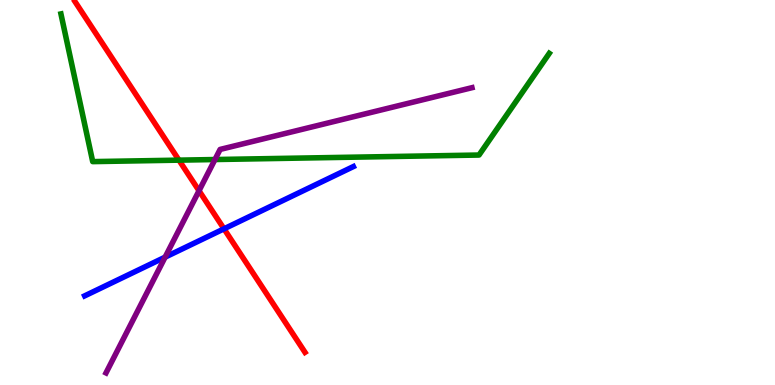[{'lines': ['blue', 'red'], 'intersections': [{'x': 2.89, 'y': 4.06}]}, {'lines': ['green', 'red'], 'intersections': [{'x': 2.31, 'y': 5.84}]}, {'lines': ['purple', 'red'], 'intersections': [{'x': 2.57, 'y': 5.05}]}, {'lines': ['blue', 'green'], 'intersections': []}, {'lines': ['blue', 'purple'], 'intersections': [{'x': 2.13, 'y': 3.32}]}, {'lines': ['green', 'purple'], 'intersections': [{'x': 2.77, 'y': 5.86}]}]